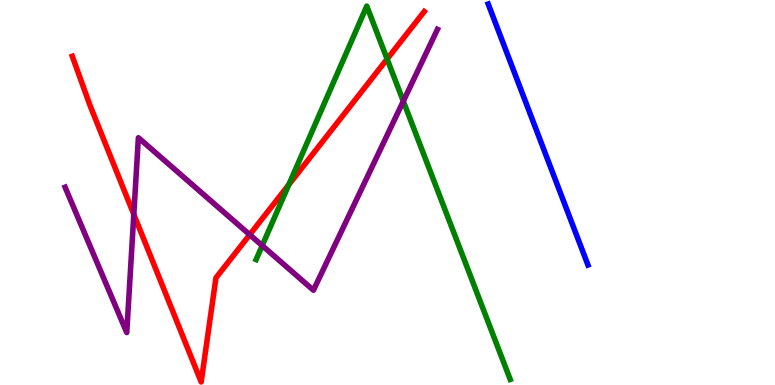[{'lines': ['blue', 'red'], 'intersections': []}, {'lines': ['green', 'red'], 'intersections': [{'x': 3.73, 'y': 5.2}, {'x': 4.99, 'y': 8.47}]}, {'lines': ['purple', 'red'], 'intersections': [{'x': 1.73, 'y': 4.43}, {'x': 3.22, 'y': 3.9}]}, {'lines': ['blue', 'green'], 'intersections': []}, {'lines': ['blue', 'purple'], 'intersections': []}, {'lines': ['green', 'purple'], 'intersections': [{'x': 3.38, 'y': 3.62}, {'x': 5.2, 'y': 7.37}]}]